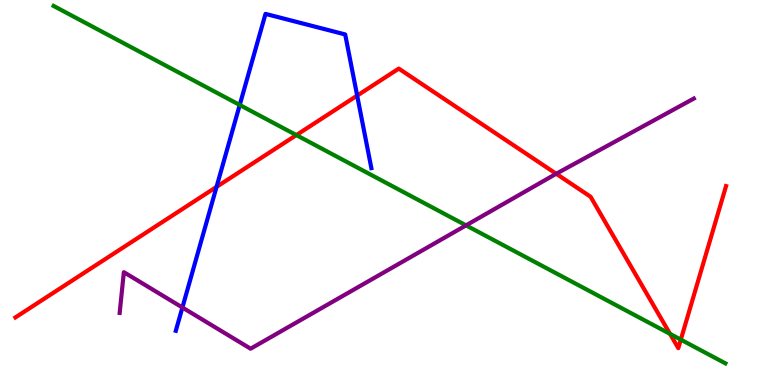[{'lines': ['blue', 'red'], 'intersections': [{'x': 2.79, 'y': 5.15}, {'x': 4.61, 'y': 7.52}]}, {'lines': ['green', 'red'], 'intersections': [{'x': 3.82, 'y': 6.49}, {'x': 8.65, 'y': 1.33}, {'x': 8.78, 'y': 1.18}]}, {'lines': ['purple', 'red'], 'intersections': [{'x': 7.18, 'y': 5.49}]}, {'lines': ['blue', 'green'], 'intersections': [{'x': 3.09, 'y': 7.27}]}, {'lines': ['blue', 'purple'], 'intersections': [{'x': 2.35, 'y': 2.01}]}, {'lines': ['green', 'purple'], 'intersections': [{'x': 6.01, 'y': 4.15}]}]